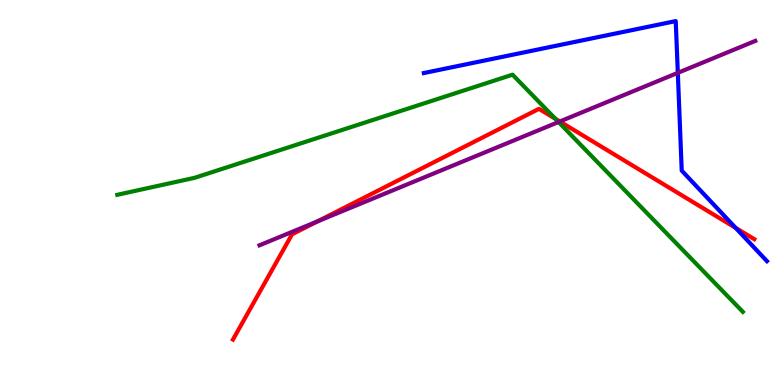[{'lines': ['blue', 'red'], 'intersections': [{'x': 9.49, 'y': 4.08}]}, {'lines': ['green', 'red'], 'intersections': [{'x': 7.17, 'y': 6.91}]}, {'lines': ['purple', 'red'], 'intersections': [{'x': 4.1, 'y': 4.25}, {'x': 7.22, 'y': 6.84}]}, {'lines': ['blue', 'green'], 'intersections': []}, {'lines': ['blue', 'purple'], 'intersections': [{'x': 8.75, 'y': 8.11}]}, {'lines': ['green', 'purple'], 'intersections': [{'x': 7.21, 'y': 6.83}]}]